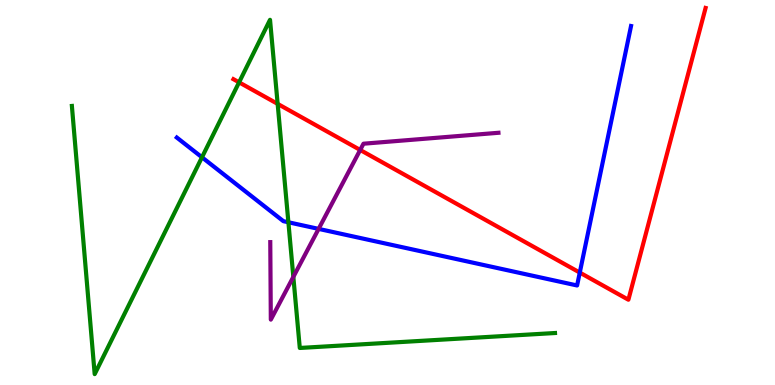[{'lines': ['blue', 'red'], 'intersections': [{'x': 7.48, 'y': 2.92}]}, {'lines': ['green', 'red'], 'intersections': [{'x': 3.08, 'y': 7.86}, {'x': 3.58, 'y': 7.3}]}, {'lines': ['purple', 'red'], 'intersections': [{'x': 4.65, 'y': 6.1}]}, {'lines': ['blue', 'green'], 'intersections': [{'x': 2.61, 'y': 5.91}, {'x': 3.72, 'y': 4.23}]}, {'lines': ['blue', 'purple'], 'intersections': [{'x': 4.11, 'y': 4.05}]}, {'lines': ['green', 'purple'], 'intersections': [{'x': 3.79, 'y': 2.81}]}]